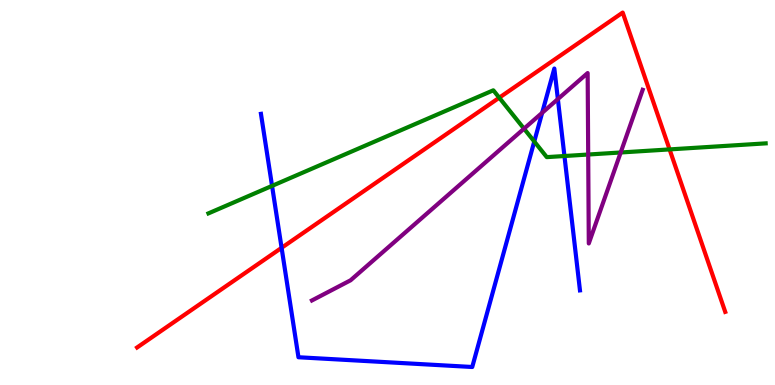[{'lines': ['blue', 'red'], 'intersections': [{'x': 3.63, 'y': 3.56}]}, {'lines': ['green', 'red'], 'intersections': [{'x': 6.44, 'y': 7.46}, {'x': 8.64, 'y': 6.12}]}, {'lines': ['purple', 'red'], 'intersections': []}, {'lines': ['blue', 'green'], 'intersections': [{'x': 3.51, 'y': 5.17}, {'x': 6.89, 'y': 6.32}, {'x': 7.28, 'y': 5.95}]}, {'lines': ['blue', 'purple'], 'intersections': [{'x': 7.0, 'y': 7.07}, {'x': 7.2, 'y': 7.43}]}, {'lines': ['green', 'purple'], 'intersections': [{'x': 6.76, 'y': 6.66}, {'x': 7.59, 'y': 5.99}, {'x': 8.01, 'y': 6.04}]}]